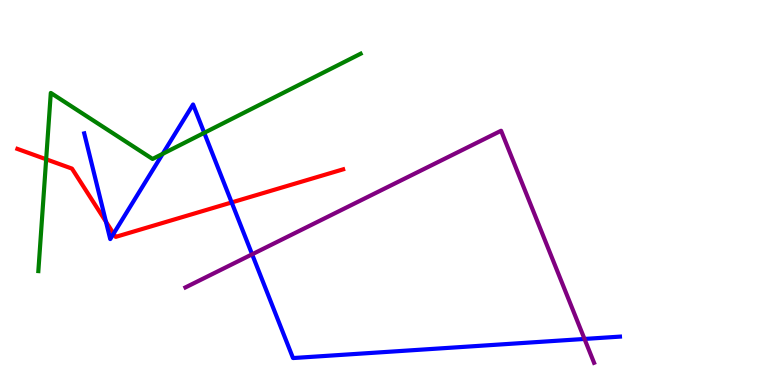[{'lines': ['blue', 'red'], 'intersections': [{'x': 1.37, 'y': 4.24}, {'x': 1.47, 'y': 3.93}, {'x': 2.99, 'y': 4.74}]}, {'lines': ['green', 'red'], 'intersections': [{'x': 0.596, 'y': 5.86}]}, {'lines': ['purple', 'red'], 'intersections': []}, {'lines': ['blue', 'green'], 'intersections': [{'x': 2.1, 'y': 6.0}, {'x': 2.64, 'y': 6.55}]}, {'lines': ['blue', 'purple'], 'intersections': [{'x': 3.25, 'y': 3.39}, {'x': 7.54, 'y': 1.2}]}, {'lines': ['green', 'purple'], 'intersections': []}]